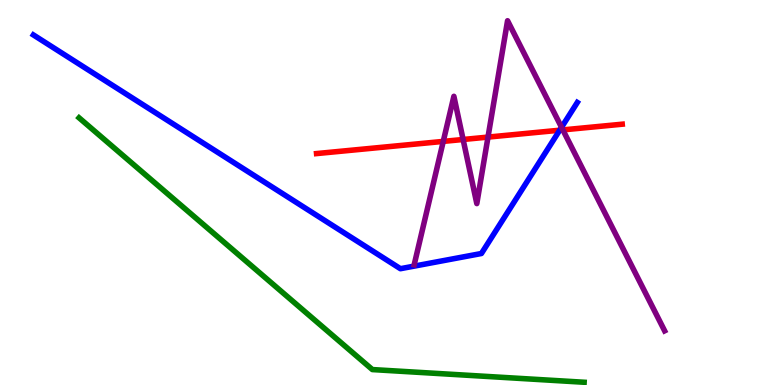[{'lines': ['blue', 'red'], 'intersections': [{'x': 7.22, 'y': 6.62}]}, {'lines': ['green', 'red'], 'intersections': []}, {'lines': ['purple', 'red'], 'intersections': [{'x': 5.72, 'y': 6.33}, {'x': 5.98, 'y': 6.38}, {'x': 6.3, 'y': 6.44}, {'x': 7.26, 'y': 6.63}]}, {'lines': ['blue', 'green'], 'intersections': []}, {'lines': ['blue', 'purple'], 'intersections': [{'x': 7.25, 'y': 6.69}]}, {'lines': ['green', 'purple'], 'intersections': []}]